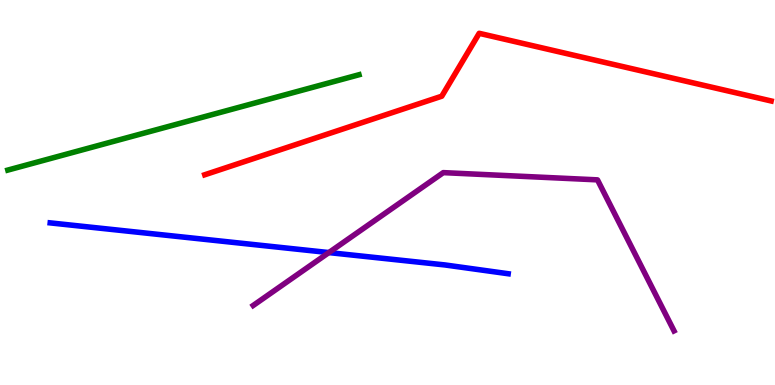[{'lines': ['blue', 'red'], 'intersections': []}, {'lines': ['green', 'red'], 'intersections': []}, {'lines': ['purple', 'red'], 'intersections': []}, {'lines': ['blue', 'green'], 'intersections': []}, {'lines': ['blue', 'purple'], 'intersections': [{'x': 4.24, 'y': 3.44}]}, {'lines': ['green', 'purple'], 'intersections': []}]